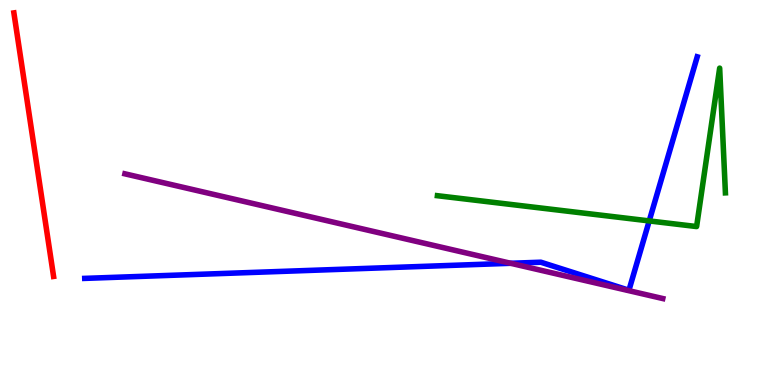[{'lines': ['blue', 'red'], 'intersections': []}, {'lines': ['green', 'red'], 'intersections': []}, {'lines': ['purple', 'red'], 'intersections': []}, {'lines': ['blue', 'green'], 'intersections': [{'x': 8.38, 'y': 4.26}]}, {'lines': ['blue', 'purple'], 'intersections': [{'x': 6.59, 'y': 3.16}]}, {'lines': ['green', 'purple'], 'intersections': []}]